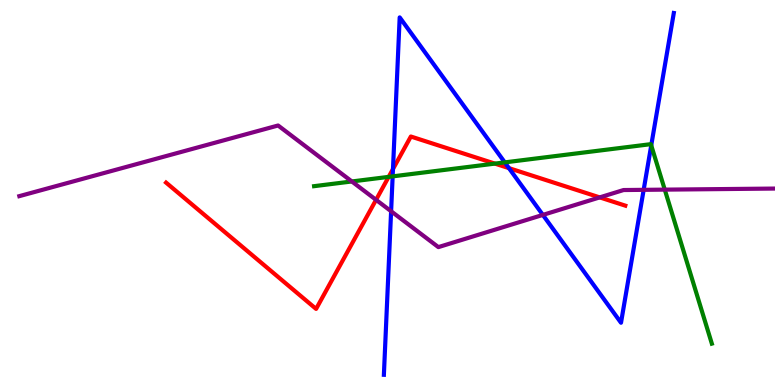[{'lines': ['blue', 'red'], 'intersections': [{'x': 5.07, 'y': 5.61}, {'x': 6.57, 'y': 5.63}]}, {'lines': ['green', 'red'], 'intersections': [{'x': 5.02, 'y': 5.41}, {'x': 6.39, 'y': 5.75}]}, {'lines': ['purple', 'red'], 'intersections': [{'x': 4.85, 'y': 4.81}, {'x': 7.74, 'y': 4.87}]}, {'lines': ['blue', 'green'], 'intersections': [{'x': 5.07, 'y': 5.42}, {'x': 6.51, 'y': 5.78}, {'x': 8.4, 'y': 6.22}]}, {'lines': ['blue', 'purple'], 'intersections': [{'x': 5.05, 'y': 4.51}, {'x': 7.0, 'y': 4.42}, {'x': 8.31, 'y': 5.07}]}, {'lines': ['green', 'purple'], 'intersections': [{'x': 4.54, 'y': 5.29}, {'x': 8.58, 'y': 5.07}]}]